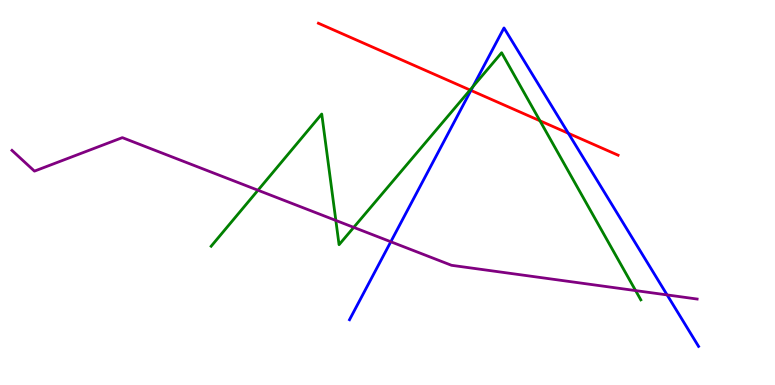[{'lines': ['blue', 'red'], 'intersections': [{'x': 6.08, 'y': 7.65}, {'x': 7.33, 'y': 6.54}]}, {'lines': ['green', 'red'], 'intersections': [{'x': 6.07, 'y': 7.66}, {'x': 6.97, 'y': 6.86}]}, {'lines': ['purple', 'red'], 'intersections': []}, {'lines': ['blue', 'green'], 'intersections': [{'x': 6.1, 'y': 7.75}]}, {'lines': ['blue', 'purple'], 'intersections': [{'x': 5.04, 'y': 3.72}, {'x': 8.61, 'y': 2.34}]}, {'lines': ['green', 'purple'], 'intersections': [{'x': 3.33, 'y': 5.06}, {'x': 4.33, 'y': 4.27}, {'x': 4.56, 'y': 4.09}, {'x': 8.2, 'y': 2.45}]}]